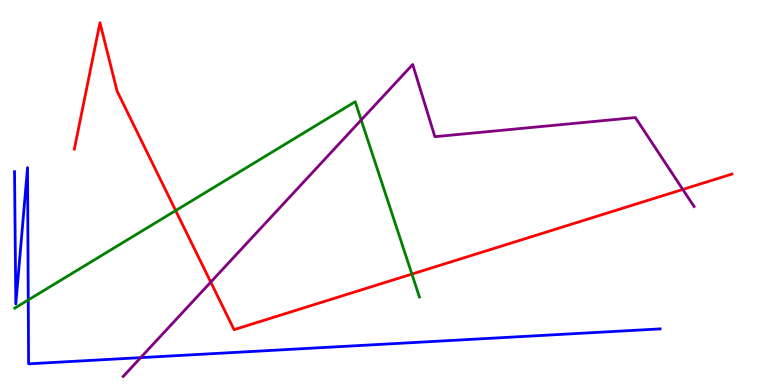[{'lines': ['blue', 'red'], 'intersections': []}, {'lines': ['green', 'red'], 'intersections': [{'x': 2.27, 'y': 4.53}, {'x': 5.31, 'y': 2.88}]}, {'lines': ['purple', 'red'], 'intersections': [{'x': 2.72, 'y': 2.67}, {'x': 8.81, 'y': 5.08}]}, {'lines': ['blue', 'green'], 'intersections': [{'x': 0.365, 'y': 2.21}]}, {'lines': ['blue', 'purple'], 'intersections': [{'x': 1.82, 'y': 0.711}]}, {'lines': ['green', 'purple'], 'intersections': [{'x': 4.66, 'y': 6.88}]}]